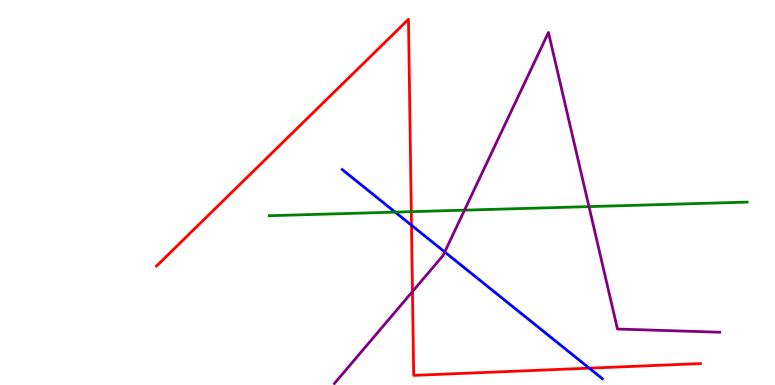[{'lines': ['blue', 'red'], 'intersections': [{'x': 5.31, 'y': 4.15}, {'x': 7.6, 'y': 0.437}]}, {'lines': ['green', 'red'], 'intersections': [{'x': 5.31, 'y': 4.5}]}, {'lines': ['purple', 'red'], 'intersections': [{'x': 5.32, 'y': 2.43}]}, {'lines': ['blue', 'green'], 'intersections': [{'x': 5.1, 'y': 4.49}]}, {'lines': ['blue', 'purple'], 'intersections': [{'x': 5.74, 'y': 3.45}]}, {'lines': ['green', 'purple'], 'intersections': [{'x': 5.99, 'y': 4.54}, {'x': 7.6, 'y': 4.63}]}]